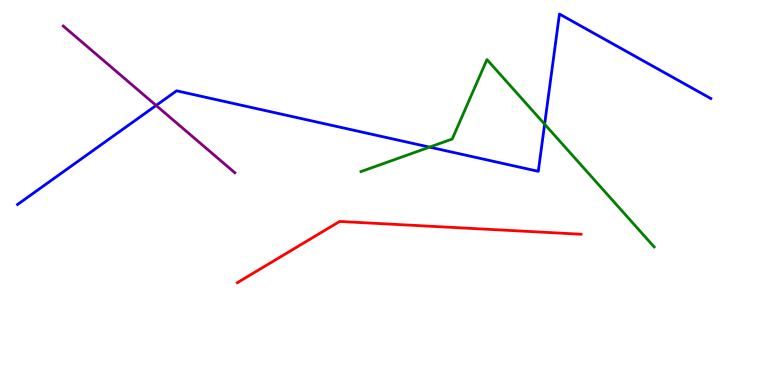[{'lines': ['blue', 'red'], 'intersections': []}, {'lines': ['green', 'red'], 'intersections': []}, {'lines': ['purple', 'red'], 'intersections': []}, {'lines': ['blue', 'green'], 'intersections': [{'x': 5.54, 'y': 6.18}, {'x': 7.03, 'y': 6.77}]}, {'lines': ['blue', 'purple'], 'intersections': [{'x': 2.01, 'y': 7.26}]}, {'lines': ['green', 'purple'], 'intersections': []}]